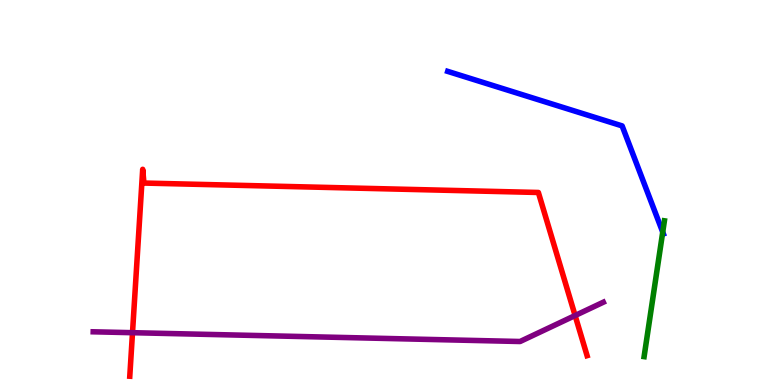[{'lines': ['blue', 'red'], 'intersections': []}, {'lines': ['green', 'red'], 'intersections': []}, {'lines': ['purple', 'red'], 'intersections': [{'x': 1.71, 'y': 1.36}, {'x': 7.42, 'y': 1.8}]}, {'lines': ['blue', 'green'], 'intersections': [{'x': 8.55, 'y': 3.97}]}, {'lines': ['blue', 'purple'], 'intersections': []}, {'lines': ['green', 'purple'], 'intersections': []}]